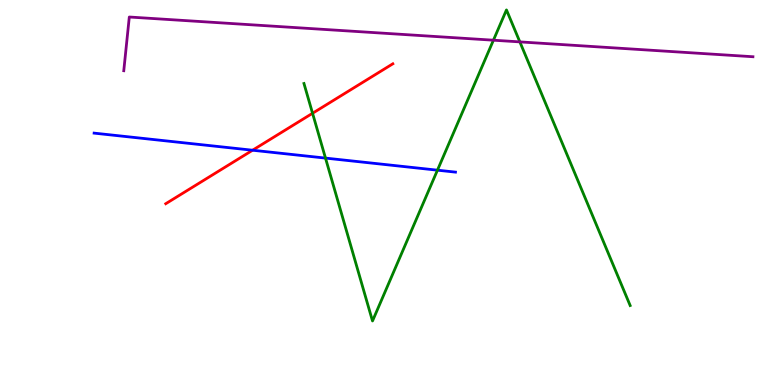[{'lines': ['blue', 'red'], 'intersections': [{'x': 3.26, 'y': 6.1}]}, {'lines': ['green', 'red'], 'intersections': [{'x': 4.03, 'y': 7.06}]}, {'lines': ['purple', 'red'], 'intersections': []}, {'lines': ['blue', 'green'], 'intersections': [{'x': 4.2, 'y': 5.89}, {'x': 5.64, 'y': 5.58}]}, {'lines': ['blue', 'purple'], 'intersections': []}, {'lines': ['green', 'purple'], 'intersections': [{'x': 6.37, 'y': 8.96}, {'x': 6.71, 'y': 8.91}]}]